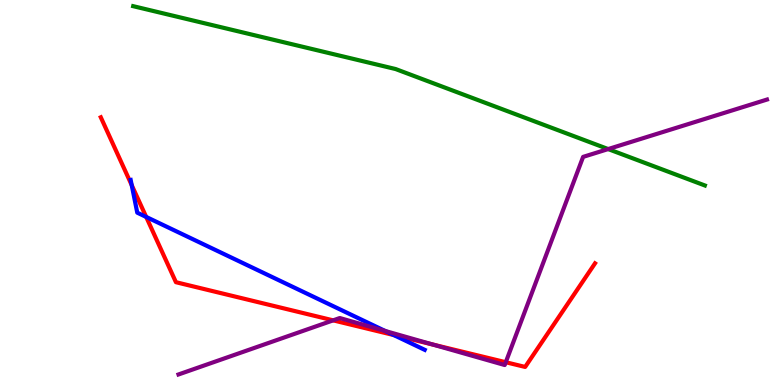[{'lines': ['blue', 'red'], 'intersections': [{'x': 1.7, 'y': 5.19}, {'x': 1.89, 'y': 4.37}, {'x': 5.08, 'y': 1.3}]}, {'lines': ['green', 'red'], 'intersections': []}, {'lines': ['purple', 'red'], 'intersections': [{'x': 4.3, 'y': 1.68}, {'x': 5.58, 'y': 1.05}, {'x': 6.53, 'y': 0.591}]}, {'lines': ['blue', 'green'], 'intersections': []}, {'lines': ['blue', 'purple'], 'intersections': [{'x': 4.97, 'y': 1.4}]}, {'lines': ['green', 'purple'], 'intersections': [{'x': 7.85, 'y': 6.13}]}]